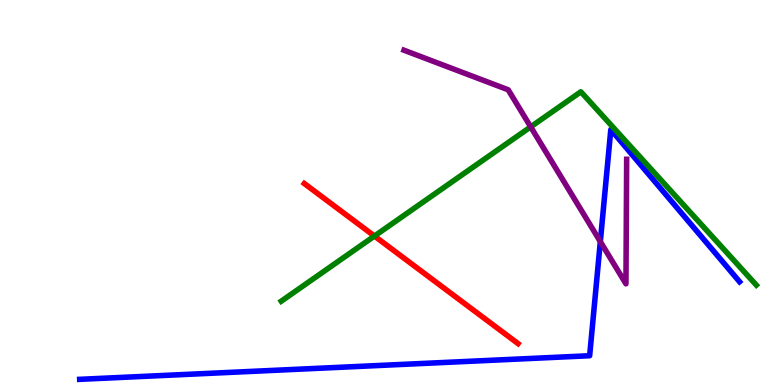[{'lines': ['blue', 'red'], 'intersections': []}, {'lines': ['green', 'red'], 'intersections': [{'x': 4.83, 'y': 3.87}]}, {'lines': ['purple', 'red'], 'intersections': []}, {'lines': ['blue', 'green'], 'intersections': []}, {'lines': ['blue', 'purple'], 'intersections': [{'x': 7.75, 'y': 3.72}]}, {'lines': ['green', 'purple'], 'intersections': [{'x': 6.85, 'y': 6.7}]}]